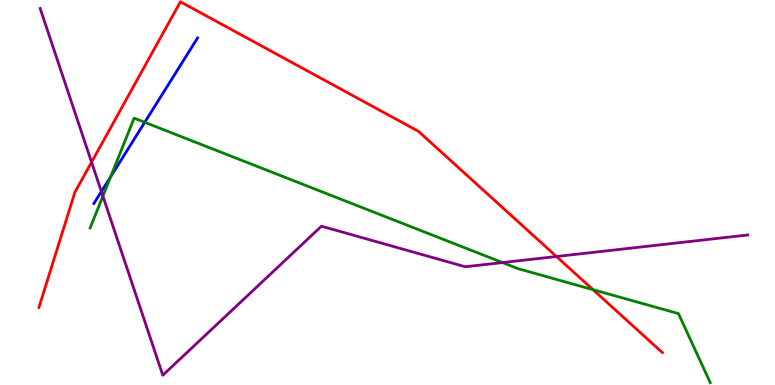[{'lines': ['blue', 'red'], 'intersections': []}, {'lines': ['green', 'red'], 'intersections': [{'x': 7.65, 'y': 2.48}]}, {'lines': ['purple', 'red'], 'intersections': [{'x': 1.18, 'y': 5.79}, {'x': 7.18, 'y': 3.34}]}, {'lines': ['blue', 'green'], 'intersections': [{'x': 1.43, 'y': 5.41}, {'x': 1.87, 'y': 6.82}]}, {'lines': ['blue', 'purple'], 'intersections': [{'x': 1.31, 'y': 5.02}]}, {'lines': ['green', 'purple'], 'intersections': [{'x': 1.33, 'y': 4.91}, {'x': 6.48, 'y': 3.18}]}]